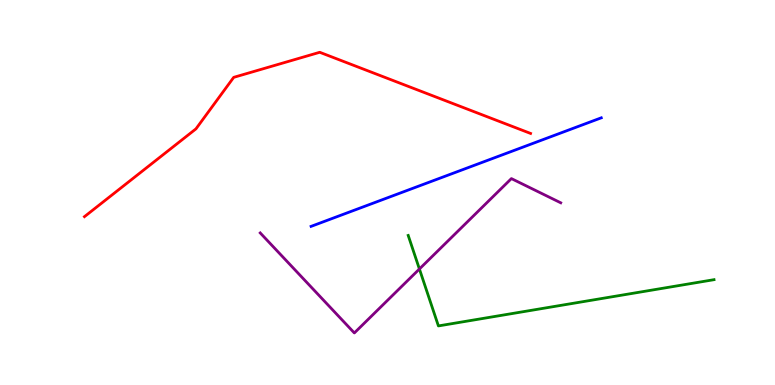[{'lines': ['blue', 'red'], 'intersections': []}, {'lines': ['green', 'red'], 'intersections': []}, {'lines': ['purple', 'red'], 'intersections': []}, {'lines': ['blue', 'green'], 'intersections': []}, {'lines': ['blue', 'purple'], 'intersections': []}, {'lines': ['green', 'purple'], 'intersections': [{'x': 5.41, 'y': 3.01}]}]